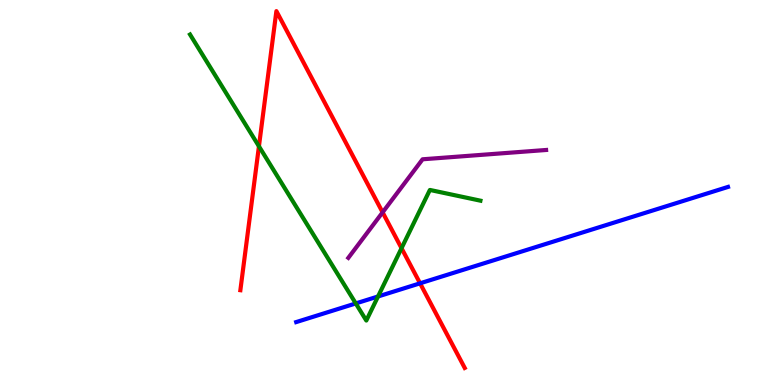[{'lines': ['blue', 'red'], 'intersections': [{'x': 5.42, 'y': 2.64}]}, {'lines': ['green', 'red'], 'intersections': [{'x': 3.34, 'y': 6.2}, {'x': 5.18, 'y': 3.55}]}, {'lines': ['purple', 'red'], 'intersections': [{'x': 4.94, 'y': 4.48}]}, {'lines': ['blue', 'green'], 'intersections': [{'x': 4.59, 'y': 2.12}, {'x': 4.88, 'y': 2.3}]}, {'lines': ['blue', 'purple'], 'intersections': []}, {'lines': ['green', 'purple'], 'intersections': []}]